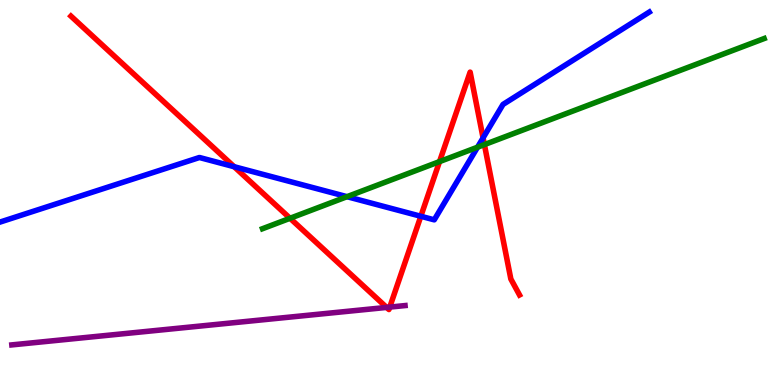[{'lines': ['blue', 'red'], 'intersections': [{'x': 3.02, 'y': 5.67}, {'x': 5.43, 'y': 4.38}, {'x': 6.23, 'y': 6.42}]}, {'lines': ['green', 'red'], 'intersections': [{'x': 3.74, 'y': 4.33}, {'x': 5.67, 'y': 5.8}, {'x': 6.25, 'y': 6.24}]}, {'lines': ['purple', 'red'], 'intersections': [{'x': 4.99, 'y': 2.02}, {'x': 5.03, 'y': 2.02}]}, {'lines': ['blue', 'green'], 'intersections': [{'x': 4.48, 'y': 4.89}, {'x': 6.16, 'y': 6.18}]}, {'lines': ['blue', 'purple'], 'intersections': []}, {'lines': ['green', 'purple'], 'intersections': []}]